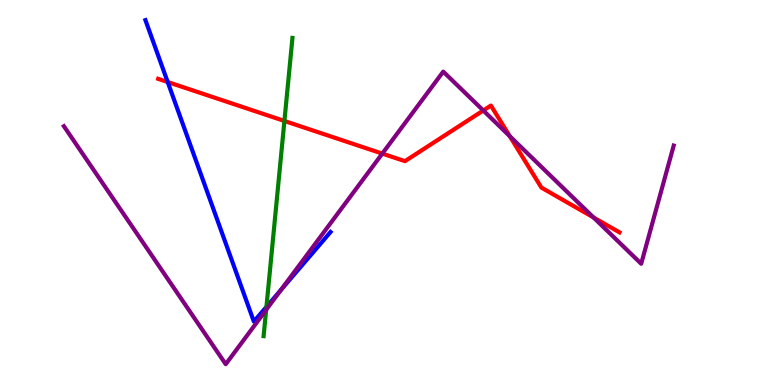[{'lines': ['blue', 'red'], 'intersections': [{'x': 2.16, 'y': 7.87}]}, {'lines': ['green', 'red'], 'intersections': [{'x': 3.67, 'y': 6.86}]}, {'lines': ['purple', 'red'], 'intersections': [{'x': 4.93, 'y': 6.01}, {'x': 6.24, 'y': 7.13}, {'x': 6.58, 'y': 6.46}, {'x': 7.66, 'y': 4.35}]}, {'lines': ['blue', 'green'], 'intersections': [{'x': 3.44, 'y': 2.03}]}, {'lines': ['blue', 'purple'], 'intersections': [{'x': 3.63, 'y': 2.47}]}, {'lines': ['green', 'purple'], 'intersections': [{'x': 3.43, 'y': 1.95}]}]